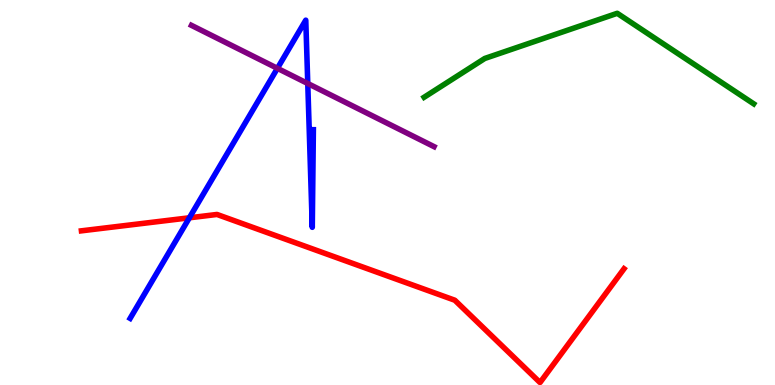[{'lines': ['blue', 'red'], 'intersections': [{'x': 2.44, 'y': 4.34}]}, {'lines': ['green', 'red'], 'intersections': []}, {'lines': ['purple', 'red'], 'intersections': []}, {'lines': ['blue', 'green'], 'intersections': []}, {'lines': ['blue', 'purple'], 'intersections': [{'x': 3.58, 'y': 8.23}, {'x': 3.97, 'y': 7.83}]}, {'lines': ['green', 'purple'], 'intersections': []}]